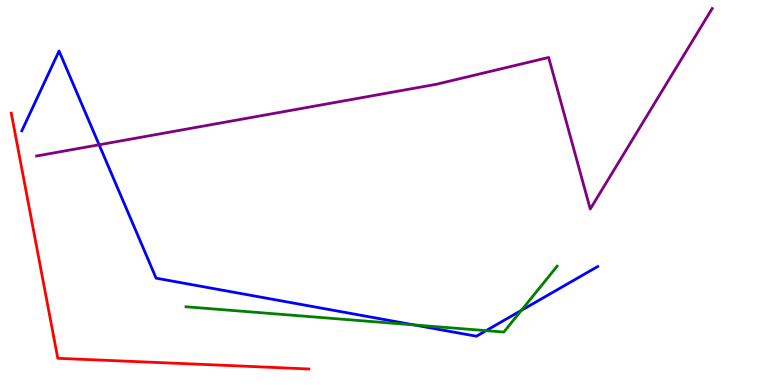[{'lines': ['blue', 'red'], 'intersections': []}, {'lines': ['green', 'red'], 'intersections': []}, {'lines': ['purple', 'red'], 'intersections': []}, {'lines': ['blue', 'green'], 'intersections': [{'x': 5.34, 'y': 1.56}, {'x': 6.27, 'y': 1.41}, {'x': 6.73, 'y': 1.94}]}, {'lines': ['blue', 'purple'], 'intersections': [{'x': 1.28, 'y': 6.24}]}, {'lines': ['green', 'purple'], 'intersections': []}]